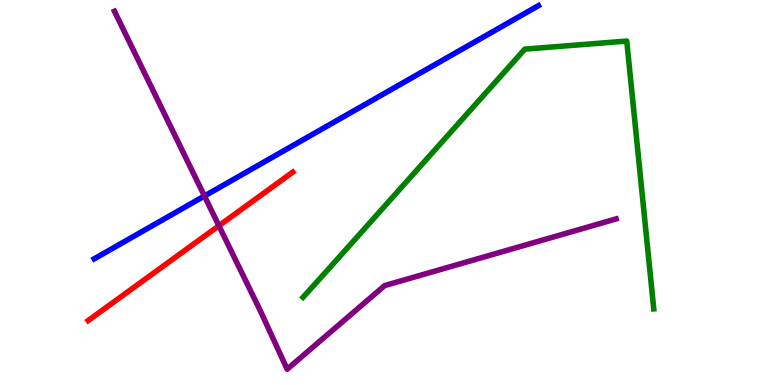[{'lines': ['blue', 'red'], 'intersections': []}, {'lines': ['green', 'red'], 'intersections': []}, {'lines': ['purple', 'red'], 'intersections': [{'x': 2.82, 'y': 4.14}]}, {'lines': ['blue', 'green'], 'intersections': []}, {'lines': ['blue', 'purple'], 'intersections': [{'x': 2.64, 'y': 4.91}]}, {'lines': ['green', 'purple'], 'intersections': []}]